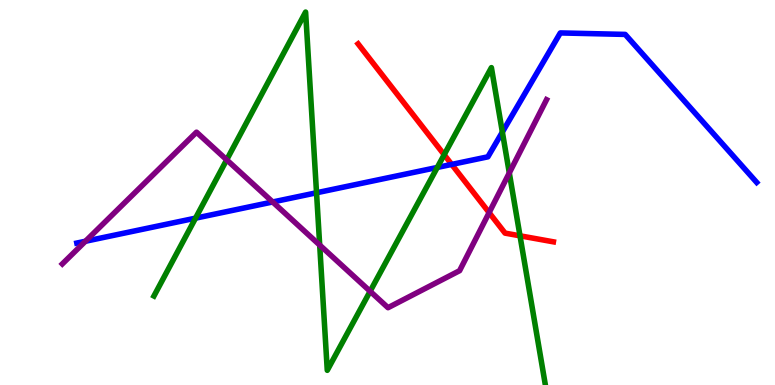[{'lines': ['blue', 'red'], 'intersections': [{'x': 5.83, 'y': 5.73}]}, {'lines': ['green', 'red'], 'intersections': [{'x': 5.73, 'y': 5.98}, {'x': 6.71, 'y': 3.87}]}, {'lines': ['purple', 'red'], 'intersections': [{'x': 6.31, 'y': 4.48}]}, {'lines': ['blue', 'green'], 'intersections': [{'x': 2.52, 'y': 4.33}, {'x': 4.08, 'y': 4.99}, {'x': 5.64, 'y': 5.65}, {'x': 6.48, 'y': 6.57}]}, {'lines': ['blue', 'purple'], 'intersections': [{'x': 1.1, 'y': 3.73}, {'x': 3.52, 'y': 4.75}]}, {'lines': ['green', 'purple'], 'intersections': [{'x': 2.92, 'y': 5.85}, {'x': 4.13, 'y': 3.63}, {'x': 4.78, 'y': 2.43}, {'x': 6.57, 'y': 5.51}]}]